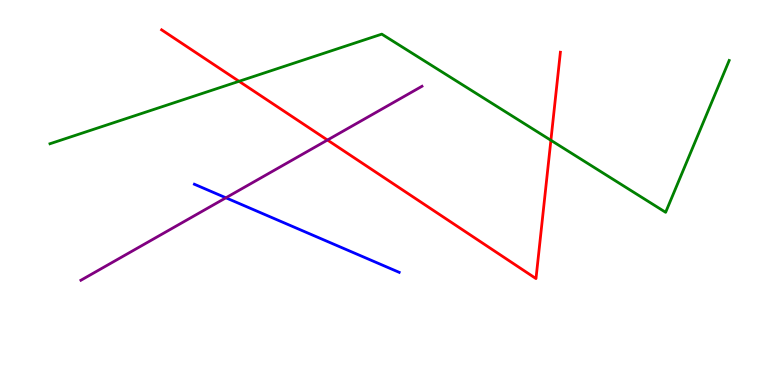[{'lines': ['blue', 'red'], 'intersections': []}, {'lines': ['green', 'red'], 'intersections': [{'x': 3.08, 'y': 7.89}, {'x': 7.11, 'y': 6.36}]}, {'lines': ['purple', 'red'], 'intersections': [{'x': 4.23, 'y': 6.36}]}, {'lines': ['blue', 'green'], 'intersections': []}, {'lines': ['blue', 'purple'], 'intersections': [{'x': 2.91, 'y': 4.86}]}, {'lines': ['green', 'purple'], 'intersections': []}]